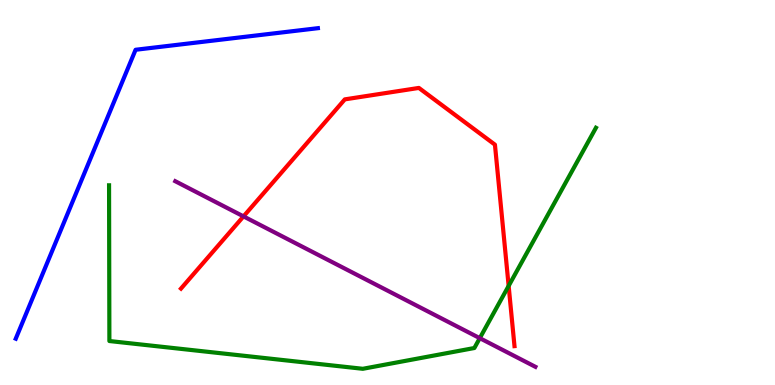[{'lines': ['blue', 'red'], 'intersections': []}, {'lines': ['green', 'red'], 'intersections': [{'x': 6.56, 'y': 2.57}]}, {'lines': ['purple', 'red'], 'intersections': [{'x': 3.14, 'y': 4.38}]}, {'lines': ['blue', 'green'], 'intersections': []}, {'lines': ['blue', 'purple'], 'intersections': []}, {'lines': ['green', 'purple'], 'intersections': [{'x': 6.19, 'y': 1.22}]}]